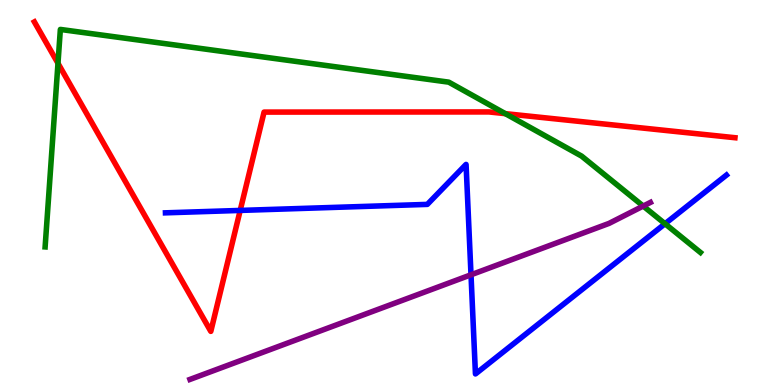[{'lines': ['blue', 'red'], 'intersections': [{'x': 3.1, 'y': 4.53}]}, {'lines': ['green', 'red'], 'intersections': [{'x': 0.748, 'y': 8.36}, {'x': 6.52, 'y': 7.05}]}, {'lines': ['purple', 'red'], 'intersections': []}, {'lines': ['blue', 'green'], 'intersections': [{'x': 8.58, 'y': 4.19}]}, {'lines': ['blue', 'purple'], 'intersections': [{'x': 6.08, 'y': 2.86}]}, {'lines': ['green', 'purple'], 'intersections': [{'x': 8.3, 'y': 4.65}]}]